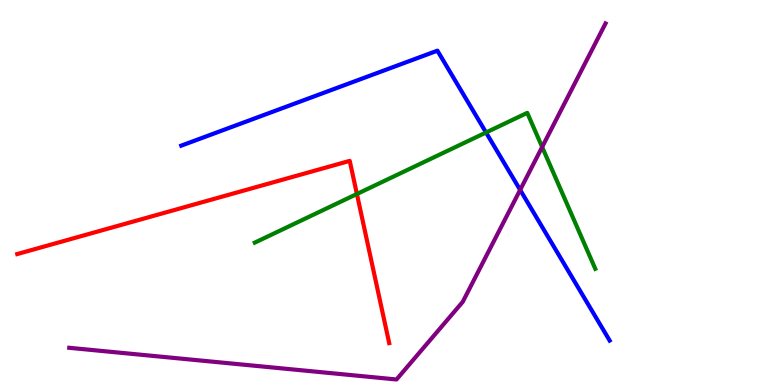[{'lines': ['blue', 'red'], 'intersections': []}, {'lines': ['green', 'red'], 'intersections': [{'x': 4.61, 'y': 4.96}]}, {'lines': ['purple', 'red'], 'intersections': []}, {'lines': ['blue', 'green'], 'intersections': [{'x': 6.27, 'y': 6.56}]}, {'lines': ['blue', 'purple'], 'intersections': [{'x': 6.71, 'y': 5.07}]}, {'lines': ['green', 'purple'], 'intersections': [{'x': 7.0, 'y': 6.18}]}]